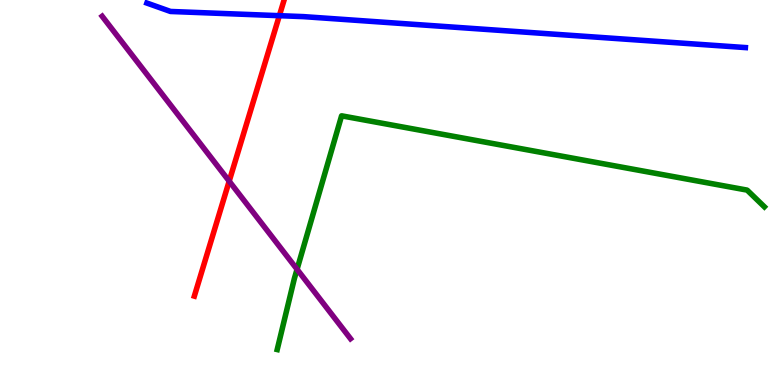[{'lines': ['blue', 'red'], 'intersections': [{'x': 3.6, 'y': 9.59}]}, {'lines': ['green', 'red'], 'intersections': []}, {'lines': ['purple', 'red'], 'intersections': [{'x': 2.96, 'y': 5.29}]}, {'lines': ['blue', 'green'], 'intersections': []}, {'lines': ['blue', 'purple'], 'intersections': []}, {'lines': ['green', 'purple'], 'intersections': [{'x': 3.83, 'y': 3.01}]}]